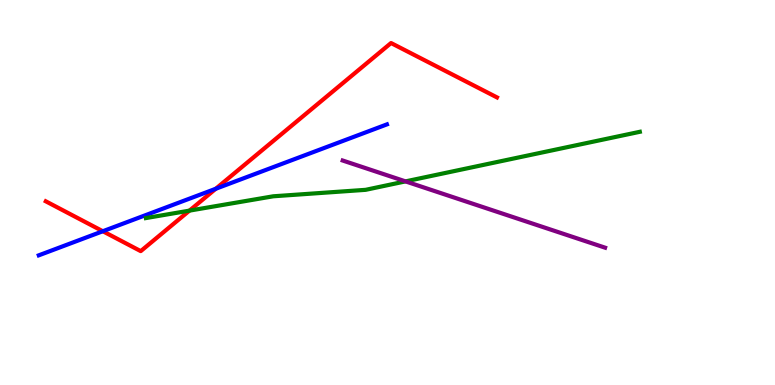[{'lines': ['blue', 'red'], 'intersections': [{'x': 1.33, 'y': 3.99}, {'x': 2.78, 'y': 5.1}]}, {'lines': ['green', 'red'], 'intersections': [{'x': 2.44, 'y': 4.53}]}, {'lines': ['purple', 'red'], 'intersections': []}, {'lines': ['blue', 'green'], 'intersections': []}, {'lines': ['blue', 'purple'], 'intersections': []}, {'lines': ['green', 'purple'], 'intersections': [{'x': 5.23, 'y': 5.29}]}]